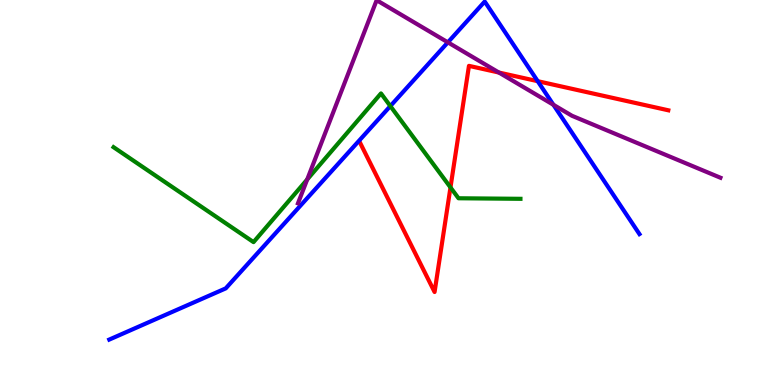[{'lines': ['blue', 'red'], 'intersections': [{'x': 6.94, 'y': 7.89}]}, {'lines': ['green', 'red'], 'intersections': [{'x': 5.81, 'y': 5.13}]}, {'lines': ['purple', 'red'], 'intersections': [{'x': 6.44, 'y': 8.12}]}, {'lines': ['blue', 'green'], 'intersections': [{'x': 5.04, 'y': 7.24}]}, {'lines': ['blue', 'purple'], 'intersections': [{'x': 5.78, 'y': 8.9}, {'x': 7.14, 'y': 7.28}]}, {'lines': ['green', 'purple'], 'intersections': [{'x': 3.96, 'y': 5.34}]}]